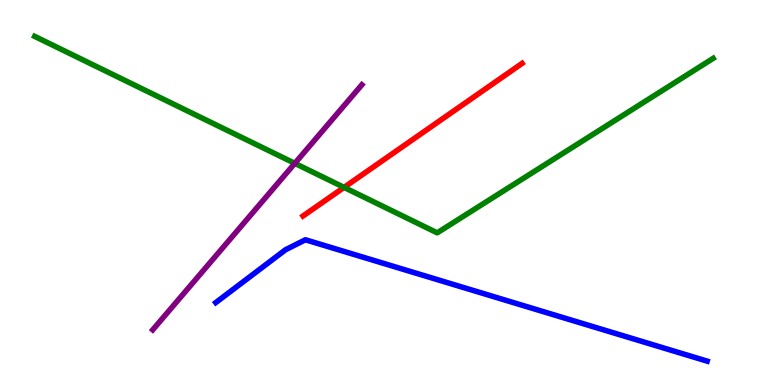[{'lines': ['blue', 'red'], 'intersections': []}, {'lines': ['green', 'red'], 'intersections': [{'x': 4.44, 'y': 5.13}]}, {'lines': ['purple', 'red'], 'intersections': []}, {'lines': ['blue', 'green'], 'intersections': []}, {'lines': ['blue', 'purple'], 'intersections': []}, {'lines': ['green', 'purple'], 'intersections': [{'x': 3.8, 'y': 5.76}]}]